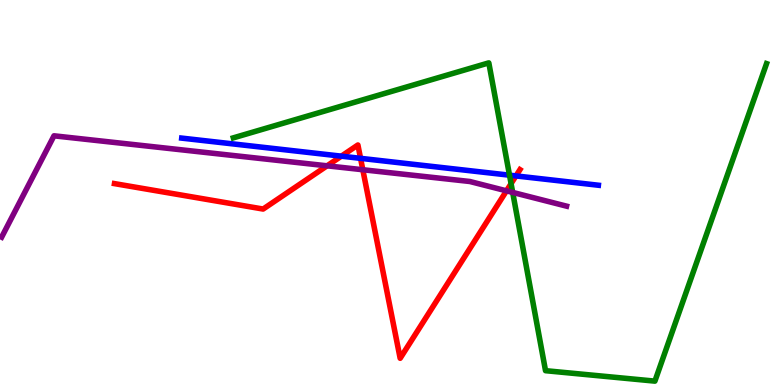[{'lines': ['blue', 'red'], 'intersections': [{'x': 4.4, 'y': 5.94}, {'x': 4.65, 'y': 5.89}, {'x': 6.66, 'y': 5.43}]}, {'lines': ['green', 'red'], 'intersections': [{'x': 6.59, 'y': 5.23}]}, {'lines': ['purple', 'red'], 'intersections': [{'x': 4.22, 'y': 5.69}, {'x': 4.68, 'y': 5.59}, {'x': 6.54, 'y': 5.04}]}, {'lines': ['blue', 'green'], 'intersections': [{'x': 6.57, 'y': 5.45}]}, {'lines': ['blue', 'purple'], 'intersections': []}, {'lines': ['green', 'purple'], 'intersections': [{'x': 6.62, 'y': 5.0}]}]